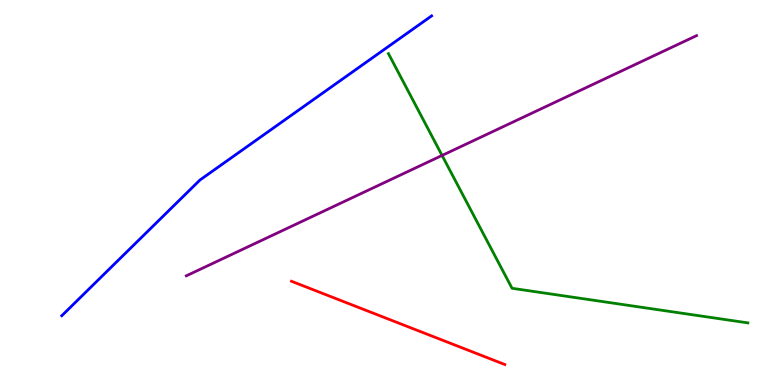[{'lines': ['blue', 'red'], 'intersections': []}, {'lines': ['green', 'red'], 'intersections': []}, {'lines': ['purple', 'red'], 'intersections': []}, {'lines': ['blue', 'green'], 'intersections': []}, {'lines': ['blue', 'purple'], 'intersections': []}, {'lines': ['green', 'purple'], 'intersections': [{'x': 5.7, 'y': 5.96}]}]